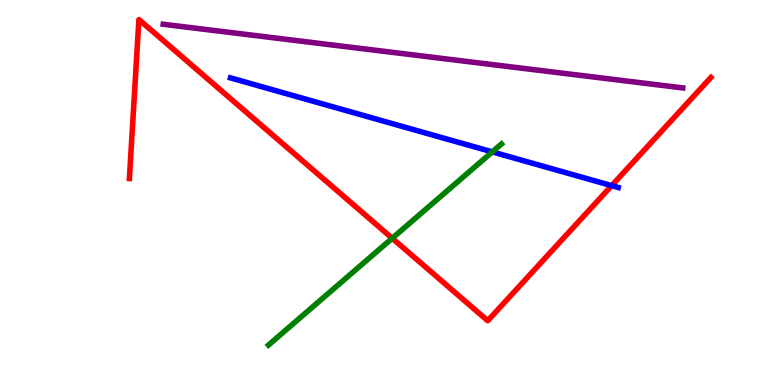[{'lines': ['blue', 'red'], 'intersections': [{'x': 7.89, 'y': 5.18}]}, {'lines': ['green', 'red'], 'intersections': [{'x': 5.06, 'y': 3.81}]}, {'lines': ['purple', 'red'], 'intersections': []}, {'lines': ['blue', 'green'], 'intersections': [{'x': 6.35, 'y': 6.05}]}, {'lines': ['blue', 'purple'], 'intersections': []}, {'lines': ['green', 'purple'], 'intersections': []}]